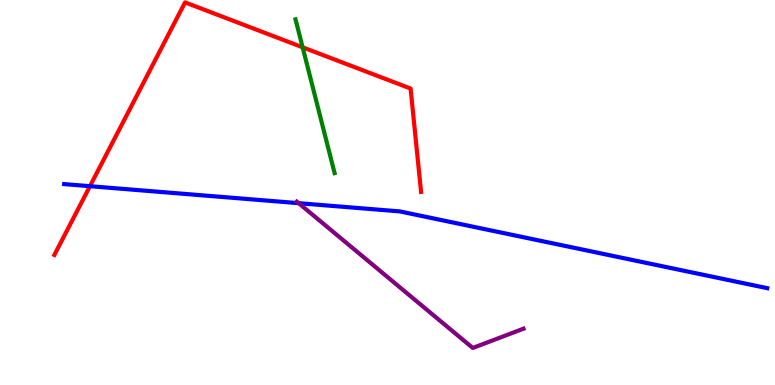[{'lines': ['blue', 'red'], 'intersections': [{'x': 1.16, 'y': 5.16}]}, {'lines': ['green', 'red'], 'intersections': [{'x': 3.9, 'y': 8.77}]}, {'lines': ['purple', 'red'], 'intersections': []}, {'lines': ['blue', 'green'], 'intersections': []}, {'lines': ['blue', 'purple'], 'intersections': [{'x': 3.85, 'y': 4.72}]}, {'lines': ['green', 'purple'], 'intersections': []}]